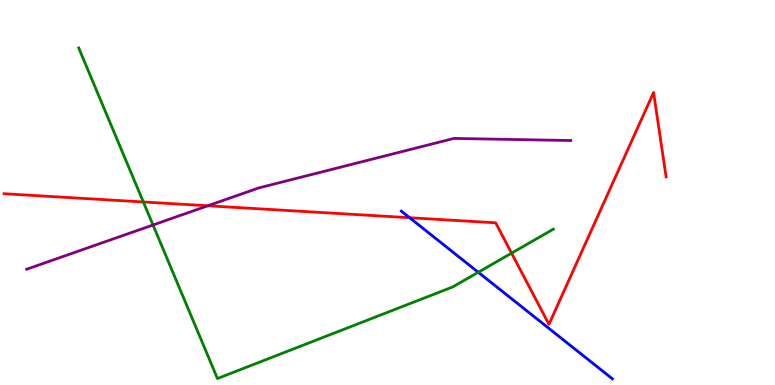[{'lines': ['blue', 'red'], 'intersections': [{'x': 5.29, 'y': 4.35}]}, {'lines': ['green', 'red'], 'intersections': [{'x': 1.85, 'y': 4.75}, {'x': 6.6, 'y': 3.42}]}, {'lines': ['purple', 'red'], 'intersections': [{'x': 2.68, 'y': 4.66}]}, {'lines': ['blue', 'green'], 'intersections': [{'x': 6.17, 'y': 2.93}]}, {'lines': ['blue', 'purple'], 'intersections': []}, {'lines': ['green', 'purple'], 'intersections': [{'x': 1.97, 'y': 4.16}]}]